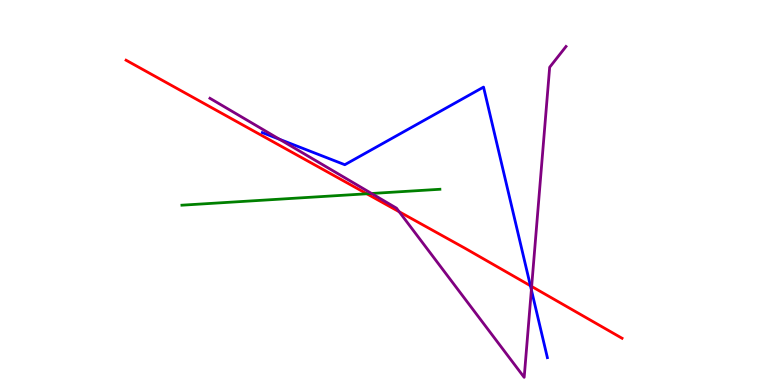[{'lines': ['blue', 'red'], 'intersections': [{'x': 6.84, 'y': 2.58}]}, {'lines': ['green', 'red'], 'intersections': [{'x': 4.73, 'y': 4.97}]}, {'lines': ['purple', 'red'], 'intersections': [{'x': 5.15, 'y': 4.5}, {'x': 6.86, 'y': 2.56}]}, {'lines': ['blue', 'green'], 'intersections': []}, {'lines': ['blue', 'purple'], 'intersections': [{'x': 3.61, 'y': 6.38}, {'x': 6.86, 'y': 2.47}]}, {'lines': ['green', 'purple'], 'intersections': [{'x': 4.79, 'y': 4.97}]}]